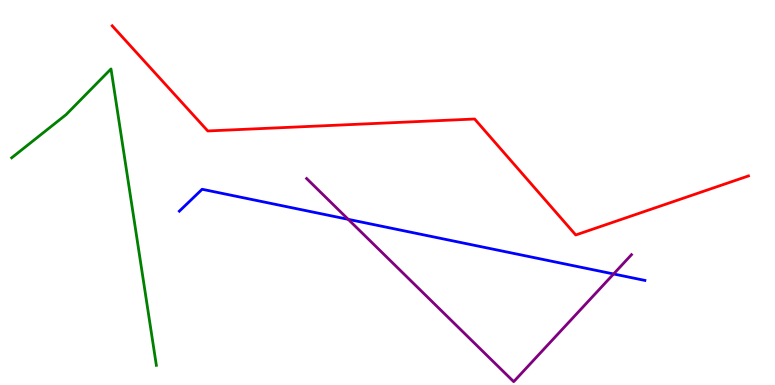[{'lines': ['blue', 'red'], 'intersections': []}, {'lines': ['green', 'red'], 'intersections': []}, {'lines': ['purple', 'red'], 'intersections': []}, {'lines': ['blue', 'green'], 'intersections': []}, {'lines': ['blue', 'purple'], 'intersections': [{'x': 4.49, 'y': 4.3}, {'x': 7.92, 'y': 2.88}]}, {'lines': ['green', 'purple'], 'intersections': []}]